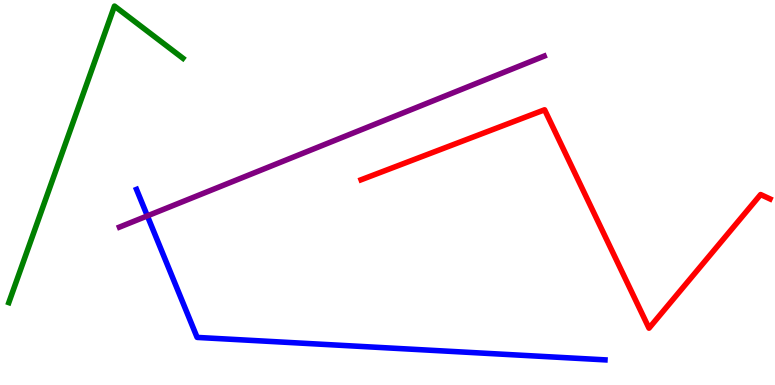[{'lines': ['blue', 'red'], 'intersections': []}, {'lines': ['green', 'red'], 'intersections': []}, {'lines': ['purple', 'red'], 'intersections': []}, {'lines': ['blue', 'green'], 'intersections': []}, {'lines': ['blue', 'purple'], 'intersections': [{'x': 1.9, 'y': 4.39}]}, {'lines': ['green', 'purple'], 'intersections': []}]